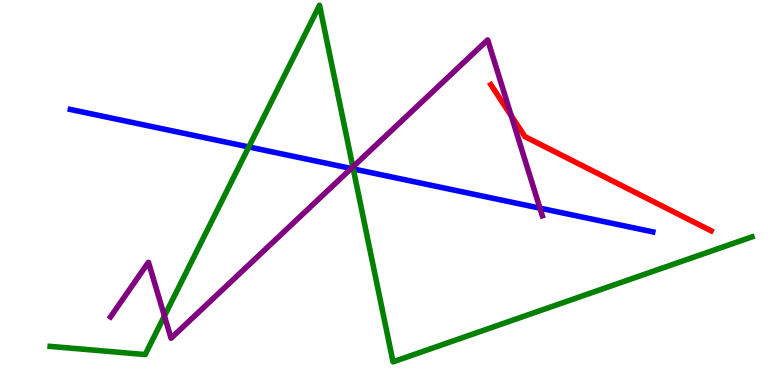[{'lines': ['blue', 'red'], 'intersections': []}, {'lines': ['green', 'red'], 'intersections': []}, {'lines': ['purple', 'red'], 'intersections': [{'x': 6.6, 'y': 6.99}]}, {'lines': ['blue', 'green'], 'intersections': [{'x': 3.21, 'y': 6.18}, {'x': 4.56, 'y': 5.61}]}, {'lines': ['blue', 'purple'], 'intersections': [{'x': 4.53, 'y': 5.62}, {'x': 6.97, 'y': 4.59}]}, {'lines': ['green', 'purple'], 'intersections': [{'x': 2.12, 'y': 1.79}, {'x': 4.55, 'y': 5.66}]}]